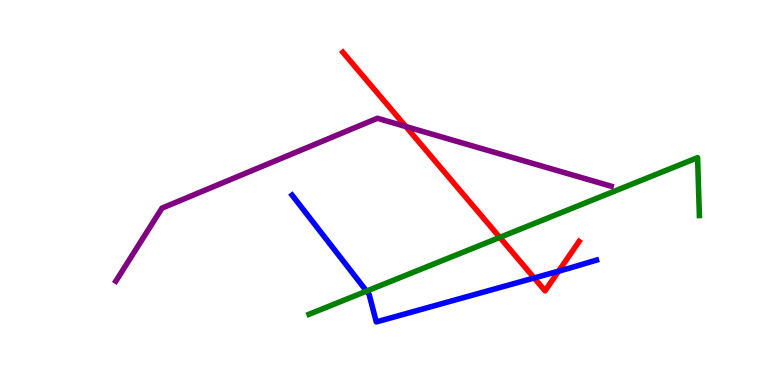[{'lines': ['blue', 'red'], 'intersections': [{'x': 6.89, 'y': 2.78}, {'x': 7.21, 'y': 2.96}]}, {'lines': ['green', 'red'], 'intersections': [{'x': 6.45, 'y': 3.83}]}, {'lines': ['purple', 'red'], 'intersections': [{'x': 5.24, 'y': 6.71}]}, {'lines': ['blue', 'green'], 'intersections': [{'x': 4.73, 'y': 2.44}]}, {'lines': ['blue', 'purple'], 'intersections': []}, {'lines': ['green', 'purple'], 'intersections': []}]